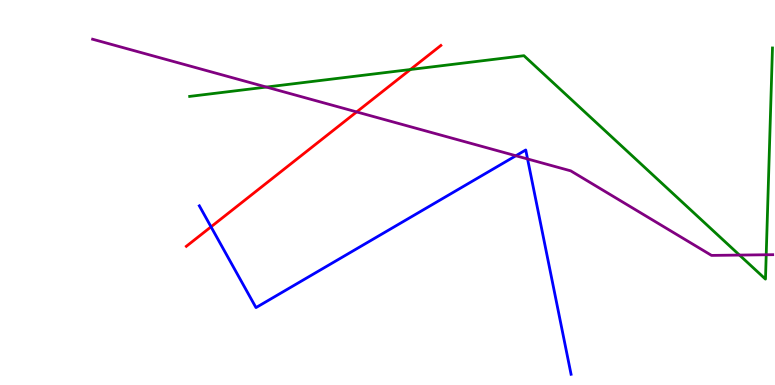[{'lines': ['blue', 'red'], 'intersections': [{'x': 2.72, 'y': 4.11}]}, {'lines': ['green', 'red'], 'intersections': [{'x': 5.3, 'y': 8.19}]}, {'lines': ['purple', 'red'], 'intersections': [{'x': 4.6, 'y': 7.09}]}, {'lines': ['blue', 'green'], 'intersections': []}, {'lines': ['blue', 'purple'], 'intersections': [{'x': 6.66, 'y': 5.95}, {'x': 6.81, 'y': 5.87}]}, {'lines': ['green', 'purple'], 'intersections': [{'x': 3.44, 'y': 7.74}, {'x': 9.54, 'y': 3.37}, {'x': 9.89, 'y': 3.38}]}]